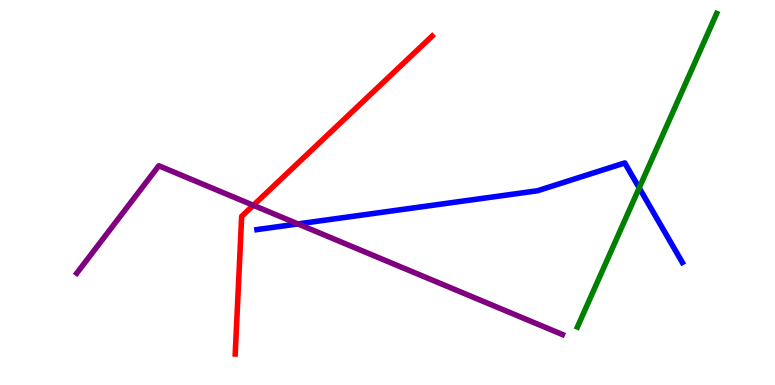[{'lines': ['blue', 'red'], 'intersections': []}, {'lines': ['green', 'red'], 'intersections': []}, {'lines': ['purple', 'red'], 'intersections': [{'x': 3.27, 'y': 4.67}]}, {'lines': ['blue', 'green'], 'intersections': [{'x': 8.25, 'y': 5.12}]}, {'lines': ['blue', 'purple'], 'intersections': [{'x': 3.84, 'y': 4.18}]}, {'lines': ['green', 'purple'], 'intersections': []}]